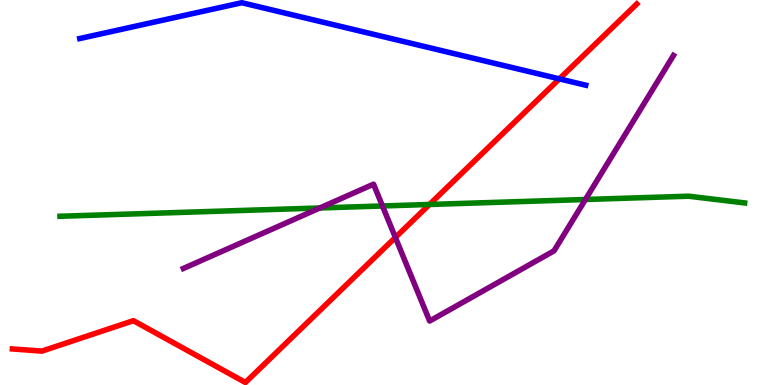[{'lines': ['blue', 'red'], 'intersections': [{'x': 7.22, 'y': 7.95}]}, {'lines': ['green', 'red'], 'intersections': [{'x': 5.54, 'y': 4.69}]}, {'lines': ['purple', 'red'], 'intersections': [{'x': 5.1, 'y': 3.83}]}, {'lines': ['blue', 'green'], 'intersections': []}, {'lines': ['blue', 'purple'], 'intersections': []}, {'lines': ['green', 'purple'], 'intersections': [{'x': 4.13, 'y': 4.6}, {'x': 4.93, 'y': 4.65}, {'x': 7.55, 'y': 4.82}]}]